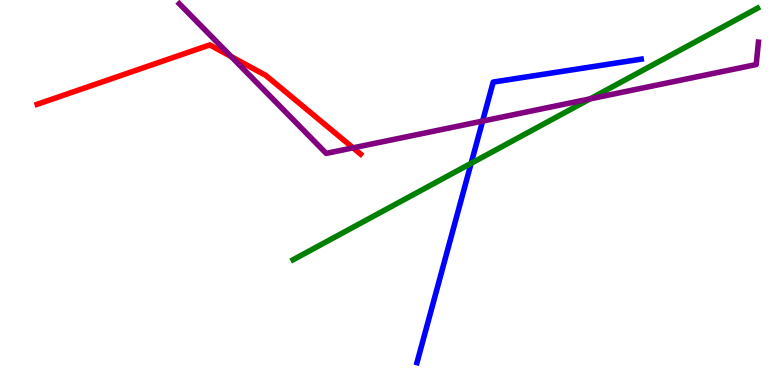[{'lines': ['blue', 'red'], 'intersections': []}, {'lines': ['green', 'red'], 'intersections': []}, {'lines': ['purple', 'red'], 'intersections': [{'x': 2.98, 'y': 8.53}, {'x': 4.56, 'y': 6.16}]}, {'lines': ['blue', 'green'], 'intersections': [{'x': 6.08, 'y': 5.76}]}, {'lines': ['blue', 'purple'], 'intersections': [{'x': 6.23, 'y': 6.85}]}, {'lines': ['green', 'purple'], 'intersections': [{'x': 7.61, 'y': 7.43}]}]